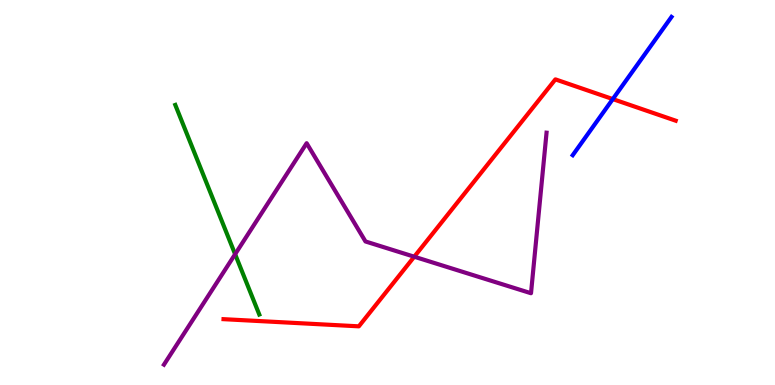[{'lines': ['blue', 'red'], 'intersections': [{'x': 7.91, 'y': 7.43}]}, {'lines': ['green', 'red'], 'intersections': []}, {'lines': ['purple', 'red'], 'intersections': [{'x': 5.35, 'y': 3.33}]}, {'lines': ['blue', 'green'], 'intersections': []}, {'lines': ['blue', 'purple'], 'intersections': []}, {'lines': ['green', 'purple'], 'intersections': [{'x': 3.03, 'y': 3.4}]}]